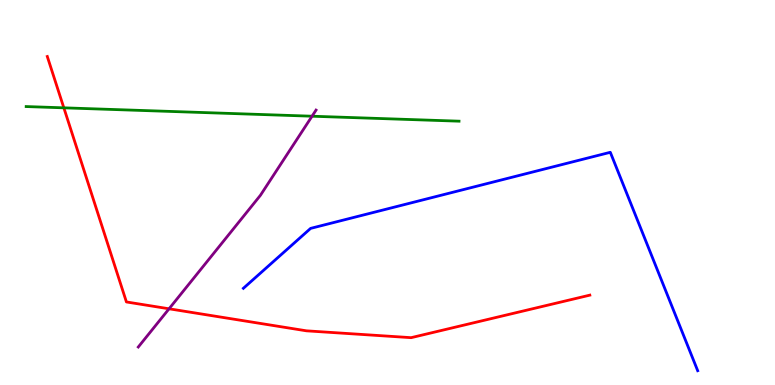[{'lines': ['blue', 'red'], 'intersections': []}, {'lines': ['green', 'red'], 'intersections': [{'x': 0.824, 'y': 7.2}]}, {'lines': ['purple', 'red'], 'intersections': [{'x': 2.18, 'y': 1.98}]}, {'lines': ['blue', 'green'], 'intersections': []}, {'lines': ['blue', 'purple'], 'intersections': []}, {'lines': ['green', 'purple'], 'intersections': [{'x': 4.03, 'y': 6.98}]}]